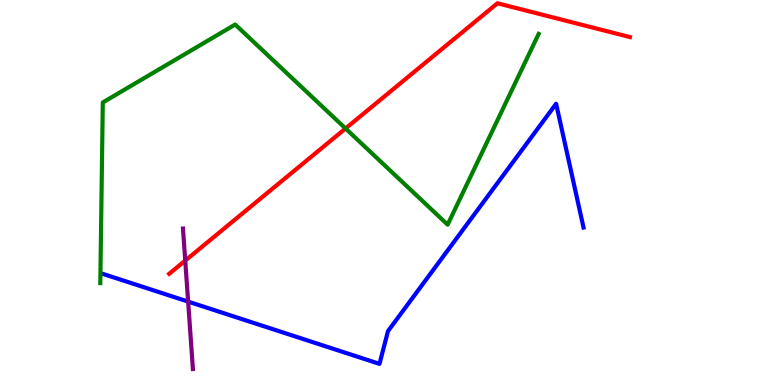[{'lines': ['blue', 'red'], 'intersections': []}, {'lines': ['green', 'red'], 'intersections': [{'x': 4.46, 'y': 6.66}]}, {'lines': ['purple', 'red'], 'intersections': [{'x': 2.39, 'y': 3.23}]}, {'lines': ['blue', 'green'], 'intersections': []}, {'lines': ['blue', 'purple'], 'intersections': [{'x': 2.43, 'y': 2.17}]}, {'lines': ['green', 'purple'], 'intersections': []}]